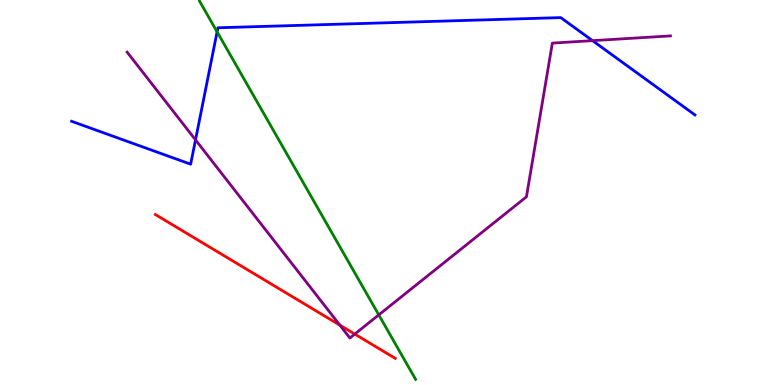[{'lines': ['blue', 'red'], 'intersections': []}, {'lines': ['green', 'red'], 'intersections': []}, {'lines': ['purple', 'red'], 'intersections': [{'x': 4.39, 'y': 1.55}, {'x': 4.58, 'y': 1.32}]}, {'lines': ['blue', 'green'], 'intersections': [{'x': 2.8, 'y': 9.17}]}, {'lines': ['blue', 'purple'], 'intersections': [{'x': 2.52, 'y': 6.37}, {'x': 7.65, 'y': 8.94}]}, {'lines': ['green', 'purple'], 'intersections': [{'x': 4.89, 'y': 1.82}]}]